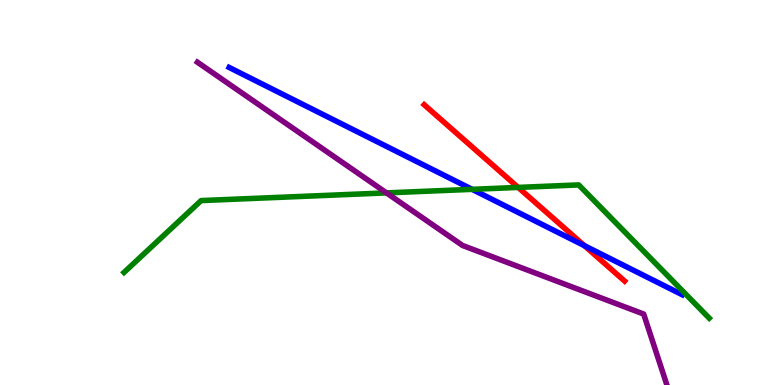[{'lines': ['blue', 'red'], 'intersections': [{'x': 7.54, 'y': 3.62}]}, {'lines': ['green', 'red'], 'intersections': [{'x': 6.69, 'y': 5.13}]}, {'lines': ['purple', 'red'], 'intersections': []}, {'lines': ['blue', 'green'], 'intersections': [{'x': 6.09, 'y': 5.08}]}, {'lines': ['blue', 'purple'], 'intersections': []}, {'lines': ['green', 'purple'], 'intersections': [{'x': 4.99, 'y': 4.99}]}]